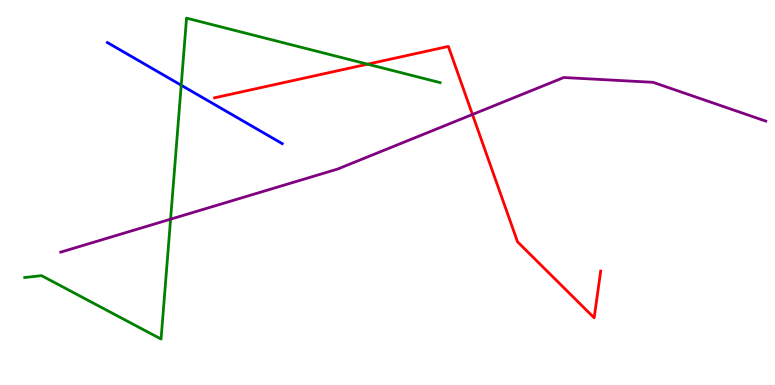[{'lines': ['blue', 'red'], 'intersections': []}, {'lines': ['green', 'red'], 'intersections': [{'x': 4.74, 'y': 8.33}]}, {'lines': ['purple', 'red'], 'intersections': [{'x': 6.1, 'y': 7.03}]}, {'lines': ['blue', 'green'], 'intersections': [{'x': 2.34, 'y': 7.79}]}, {'lines': ['blue', 'purple'], 'intersections': []}, {'lines': ['green', 'purple'], 'intersections': [{'x': 2.2, 'y': 4.31}]}]